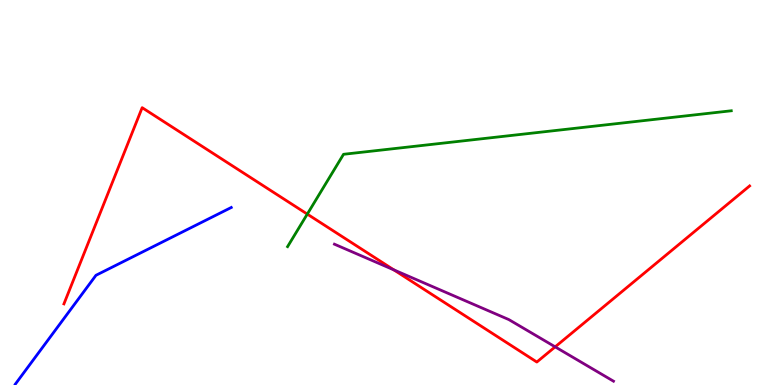[{'lines': ['blue', 'red'], 'intersections': []}, {'lines': ['green', 'red'], 'intersections': [{'x': 3.97, 'y': 4.44}]}, {'lines': ['purple', 'red'], 'intersections': [{'x': 5.08, 'y': 2.99}, {'x': 7.16, 'y': 0.991}]}, {'lines': ['blue', 'green'], 'intersections': []}, {'lines': ['blue', 'purple'], 'intersections': []}, {'lines': ['green', 'purple'], 'intersections': []}]